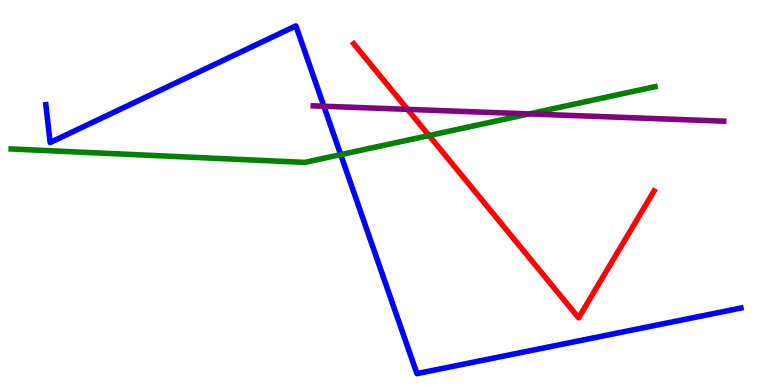[{'lines': ['blue', 'red'], 'intersections': []}, {'lines': ['green', 'red'], 'intersections': [{'x': 5.54, 'y': 6.48}]}, {'lines': ['purple', 'red'], 'intersections': [{'x': 5.26, 'y': 7.16}]}, {'lines': ['blue', 'green'], 'intersections': [{'x': 4.4, 'y': 5.98}]}, {'lines': ['blue', 'purple'], 'intersections': [{'x': 4.18, 'y': 7.24}]}, {'lines': ['green', 'purple'], 'intersections': [{'x': 6.83, 'y': 7.04}]}]